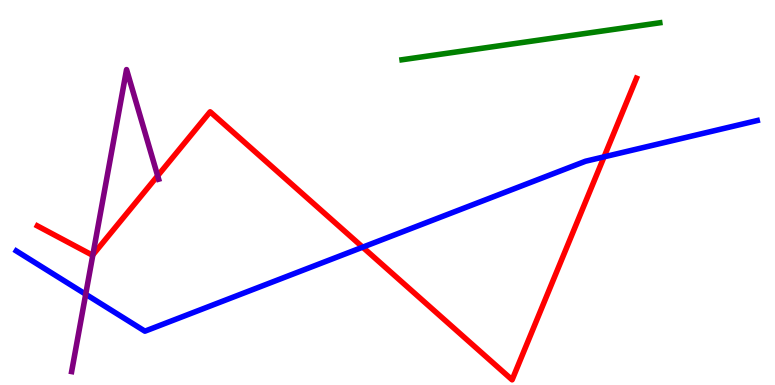[{'lines': ['blue', 'red'], 'intersections': [{'x': 4.68, 'y': 3.58}, {'x': 7.79, 'y': 5.93}]}, {'lines': ['green', 'red'], 'intersections': []}, {'lines': ['purple', 'red'], 'intersections': [{'x': 1.2, 'y': 3.38}, {'x': 2.03, 'y': 5.43}]}, {'lines': ['blue', 'green'], 'intersections': []}, {'lines': ['blue', 'purple'], 'intersections': [{'x': 1.11, 'y': 2.36}]}, {'lines': ['green', 'purple'], 'intersections': []}]